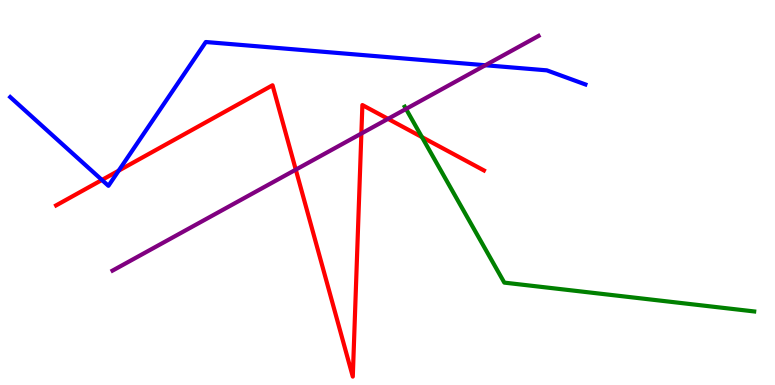[{'lines': ['blue', 'red'], 'intersections': [{'x': 1.32, 'y': 5.33}, {'x': 1.53, 'y': 5.57}]}, {'lines': ['green', 'red'], 'intersections': [{'x': 5.44, 'y': 6.44}]}, {'lines': ['purple', 'red'], 'intersections': [{'x': 3.82, 'y': 5.59}, {'x': 4.66, 'y': 6.53}, {'x': 5.01, 'y': 6.91}]}, {'lines': ['blue', 'green'], 'intersections': []}, {'lines': ['blue', 'purple'], 'intersections': [{'x': 6.26, 'y': 8.31}]}, {'lines': ['green', 'purple'], 'intersections': [{'x': 5.24, 'y': 7.17}]}]